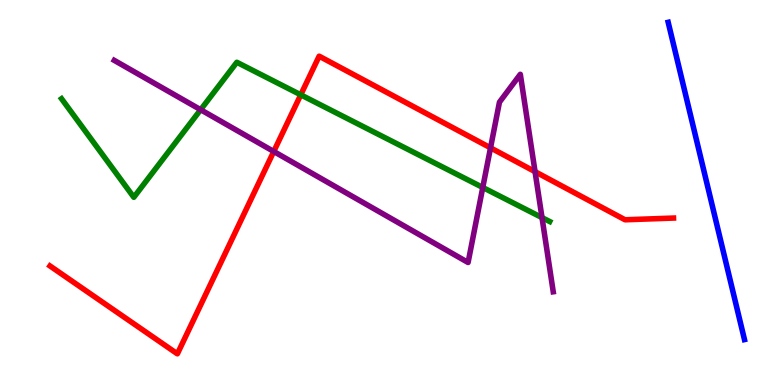[{'lines': ['blue', 'red'], 'intersections': []}, {'lines': ['green', 'red'], 'intersections': [{'x': 3.88, 'y': 7.54}]}, {'lines': ['purple', 'red'], 'intersections': [{'x': 3.53, 'y': 6.07}, {'x': 6.33, 'y': 6.16}, {'x': 6.9, 'y': 5.54}]}, {'lines': ['blue', 'green'], 'intersections': []}, {'lines': ['blue', 'purple'], 'intersections': []}, {'lines': ['green', 'purple'], 'intersections': [{'x': 2.59, 'y': 7.15}, {'x': 6.23, 'y': 5.13}, {'x': 6.99, 'y': 4.35}]}]